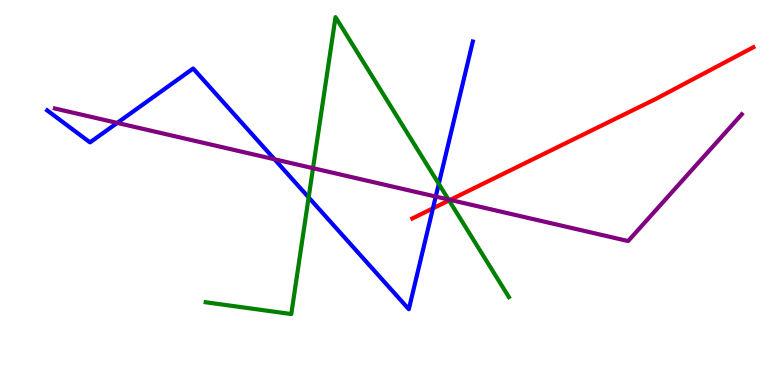[{'lines': ['blue', 'red'], 'intersections': [{'x': 5.59, 'y': 4.59}]}, {'lines': ['green', 'red'], 'intersections': [{'x': 5.79, 'y': 4.79}]}, {'lines': ['purple', 'red'], 'intersections': [{'x': 5.81, 'y': 4.81}]}, {'lines': ['blue', 'green'], 'intersections': [{'x': 3.98, 'y': 4.87}, {'x': 5.66, 'y': 5.22}]}, {'lines': ['blue', 'purple'], 'intersections': [{'x': 1.51, 'y': 6.81}, {'x': 3.54, 'y': 5.86}, {'x': 5.62, 'y': 4.89}]}, {'lines': ['green', 'purple'], 'intersections': [{'x': 4.04, 'y': 5.63}, {'x': 5.79, 'y': 4.82}]}]